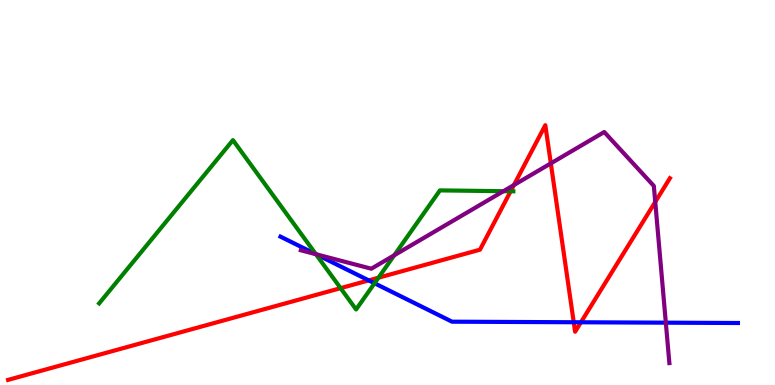[{'lines': ['blue', 'red'], 'intersections': [{'x': 4.76, 'y': 2.72}, {'x': 7.4, 'y': 1.63}, {'x': 7.5, 'y': 1.63}]}, {'lines': ['green', 'red'], 'intersections': [{'x': 4.39, 'y': 2.52}, {'x': 4.88, 'y': 2.79}, {'x': 6.59, 'y': 5.03}]}, {'lines': ['purple', 'red'], 'intersections': [{'x': 6.63, 'y': 5.19}, {'x': 7.11, 'y': 5.76}, {'x': 8.45, 'y': 4.75}]}, {'lines': ['blue', 'green'], 'intersections': [{'x': 4.08, 'y': 3.4}, {'x': 4.83, 'y': 2.64}]}, {'lines': ['blue', 'purple'], 'intersections': [{'x': 4.08, 'y': 3.4}, {'x': 8.59, 'y': 1.62}]}, {'lines': ['green', 'purple'], 'intersections': [{'x': 4.08, 'y': 3.4}, {'x': 5.09, 'y': 3.37}, {'x': 6.5, 'y': 5.03}]}]